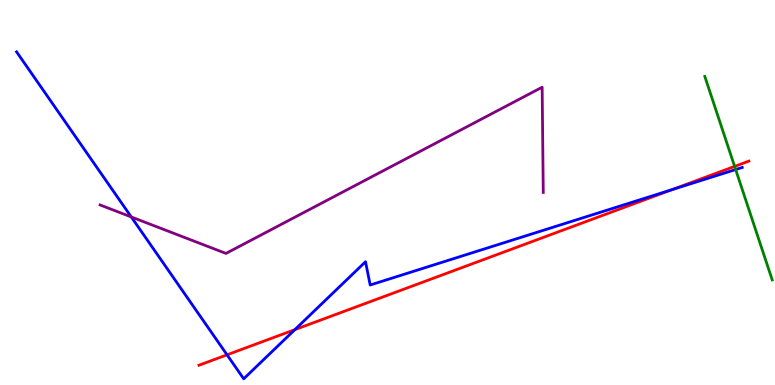[{'lines': ['blue', 'red'], 'intersections': [{'x': 2.93, 'y': 0.784}, {'x': 3.8, 'y': 1.44}, {'x': 8.67, 'y': 5.07}]}, {'lines': ['green', 'red'], 'intersections': [{'x': 9.48, 'y': 5.68}]}, {'lines': ['purple', 'red'], 'intersections': []}, {'lines': ['blue', 'green'], 'intersections': [{'x': 9.49, 'y': 5.6}]}, {'lines': ['blue', 'purple'], 'intersections': [{'x': 1.69, 'y': 4.36}]}, {'lines': ['green', 'purple'], 'intersections': []}]